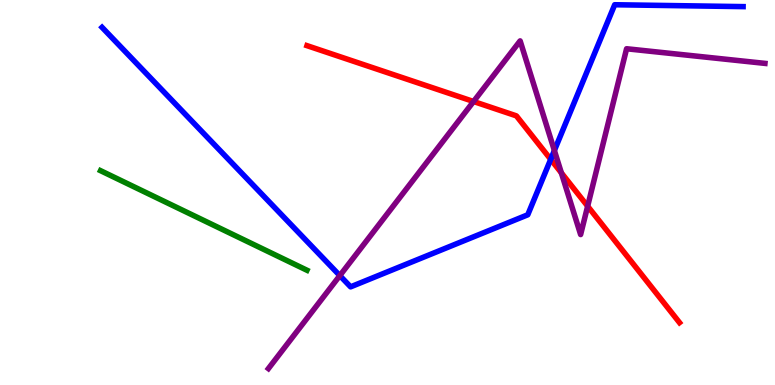[{'lines': ['blue', 'red'], 'intersections': [{'x': 7.11, 'y': 5.86}]}, {'lines': ['green', 'red'], 'intersections': []}, {'lines': ['purple', 'red'], 'intersections': [{'x': 6.11, 'y': 7.36}, {'x': 7.24, 'y': 5.51}, {'x': 7.58, 'y': 4.64}]}, {'lines': ['blue', 'green'], 'intersections': []}, {'lines': ['blue', 'purple'], 'intersections': [{'x': 4.38, 'y': 2.84}, {'x': 7.15, 'y': 6.09}]}, {'lines': ['green', 'purple'], 'intersections': []}]